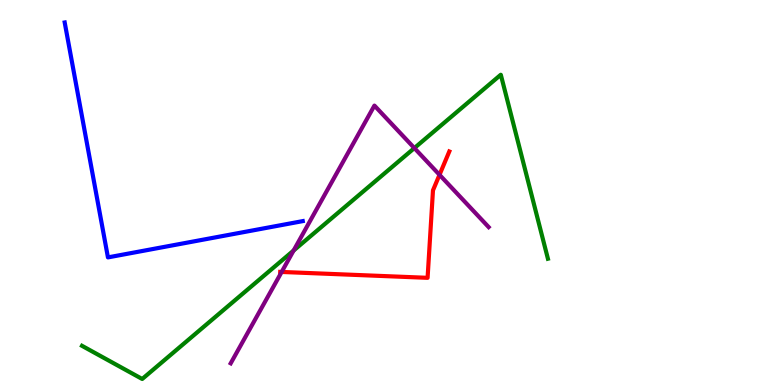[{'lines': ['blue', 'red'], 'intersections': []}, {'lines': ['green', 'red'], 'intersections': []}, {'lines': ['purple', 'red'], 'intersections': [{'x': 3.63, 'y': 2.94}, {'x': 5.67, 'y': 5.46}]}, {'lines': ['blue', 'green'], 'intersections': []}, {'lines': ['blue', 'purple'], 'intersections': []}, {'lines': ['green', 'purple'], 'intersections': [{'x': 3.79, 'y': 3.49}, {'x': 5.35, 'y': 6.15}]}]